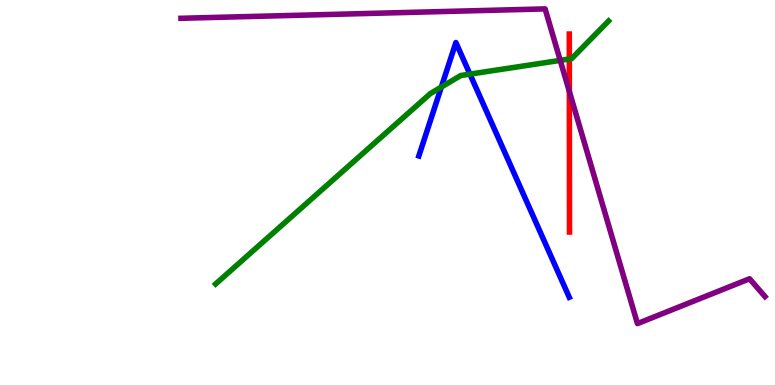[{'lines': ['blue', 'red'], 'intersections': []}, {'lines': ['green', 'red'], 'intersections': [{'x': 7.35, 'y': 8.47}]}, {'lines': ['purple', 'red'], 'intersections': [{'x': 7.35, 'y': 7.62}]}, {'lines': ['blue', 'green'], 'intersections': [{'x': 5.69, 'y': 7.74}, {'x': 6.06, 'y': 8.07}]}, {'lines': ['blue', 'purple'], 'intersections': []}, {'lines': ['green', 'purple'], 'intersections': [{'x': 7.23, 'y': 8.43}]}]